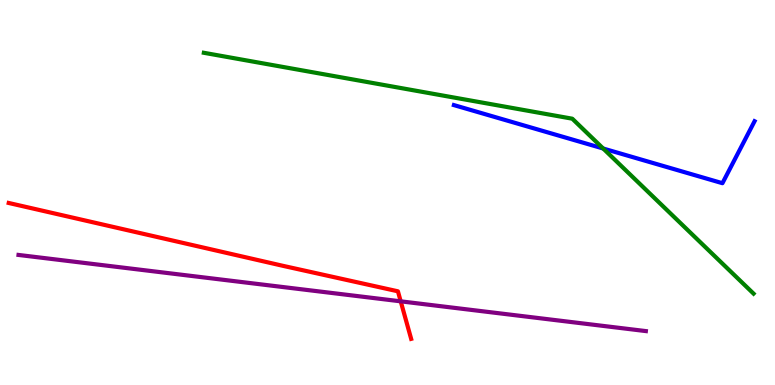[{'lines': ['blue', 'red'], 'intersections': []}, {'lines': ['green', 'red'], 'intersections': []}, {'lines': ['purple', 'red'], 'intersections': [{'x': 5.17, 'y': 2.17}]}, {'lines': ['blue', 'green'], 'intersections': [{'x': 7.78, 'y': 6.14}]}, {'lines': ['blue', 'purple'], 'intersections': []}, {'lines': ['green', 'purple'], 'intersections': []}]